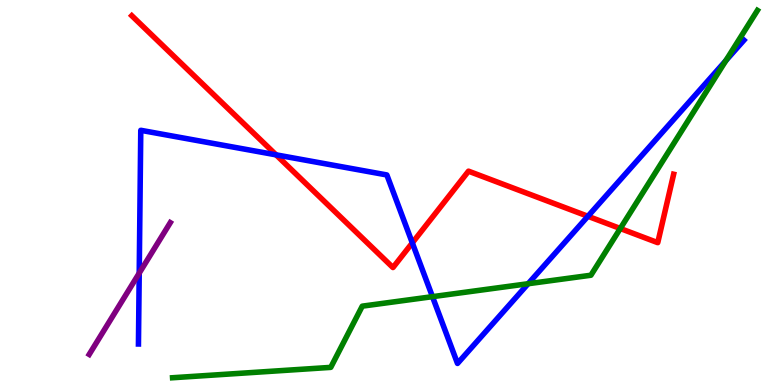[{'lines': ['blue', 'red'], 'intersections': [{'x': 3.56, 'y': 5.98}, {'x': 5.32, 'y': 3.69}, {'x': 7.59, 'y': 4.38}]}, {'lines': ['green', 'red'], 'intersections': [{'x': 8.0, 'y': 4.06}]}, {'lines': ['purple', 'red'], 'intersections': []}, {'lines': ['blue', 'green'], 'intersections': [{'x': 5.58, 'y': 2.29}, {'x': 6.81, 'y': 2.63}, {'x': 9.37, 'y': 8.43}]}, {'lines': ['blue', 'purple'], 'intersections': [{'x': 1.8, 'y': 2.91}]}, {'lines': ['green', 'purple'], 'intersections': []}]